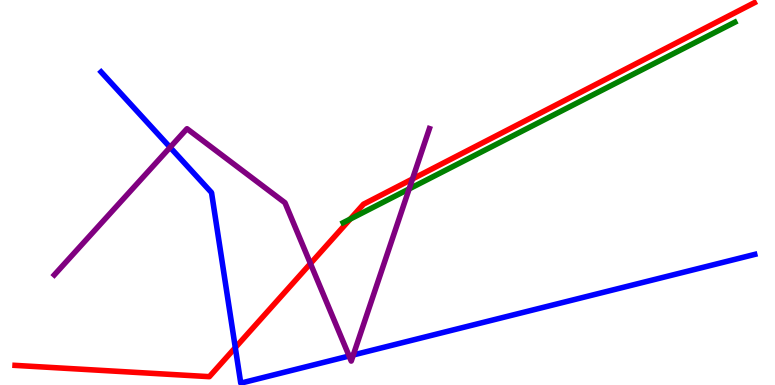[{'lines': ['blue', 'red'], 'intersections': [{'x': 3.04, 'y': 0.971}]}, {'lines': ['green', 'red'], 'intersections': [{'x': 4.52, 'y': 4.31}]}, {'lines': ['purple', 'red'], 'intersections': [{'x': 4.01, 'y': 3.15}, {'x': 5.32, 'y': 5.35}]}, {'lines': ['blue', 'green'], 'intersections': []}, {'lines': ['blue', 'purple'], 'intersections': [{'x': 2.19, 'y': 6.17}, {'x': 4.5, 'y': 0.753}, {'x': 4.56, 'y': 0.78}]}, {'lines': ['green', 'purple'], 'intersections': [{'x': 5.28, 'y': 5.09}]}]